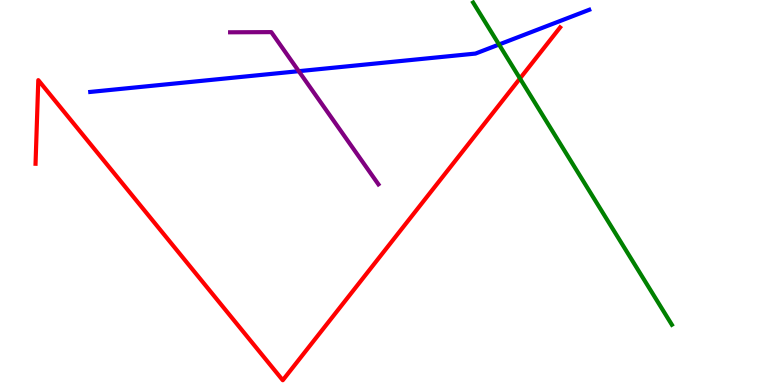[{'lines': ['blue', 'red'], 'intersections': []}, {'lines': ['green', 'red'], 'intersections': [{'x': 6.71, 'y': 7.96}]}, {'lines': ['purple', 'red'], 'intersections': []}, {'lines': ['blue', 'green'], 'intersections': [{'x': 6.44, 'y': 8.84}]}, {'lines': ['blue', 'purple'], 'intersections': [{'x': 3.86, 'y': 8.15}]}, {'lines': ['green', 'purple'], 'intersections': []}]